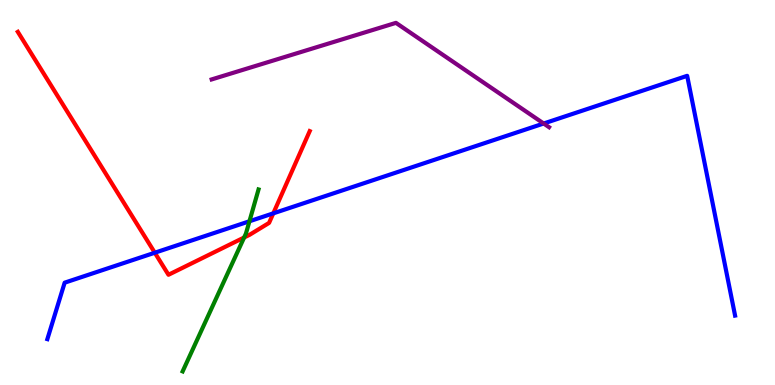[{'lines': ['blue', 'red'], 'intersections': [{'x': 2.0, 'y': 3.44}, {'x': 3.53, 'y': 4.46}]}, {'lines': ['green', 'red'], 'intersections': [{'x': 3.15, 'y': 3.83}]}, {'lines': ['purple', 'red'], 'intersections': []}, {'lines': ['blue', 'green'], 'intersections': [{'x': 3.22, 'y': 4.25}]}, {'lines': ['blue', 'purple'], 'intersections': [{'x': 7.02, 'y': 6.79}]}, {'lines': ['green', 'purple'], 'intersections': []}]